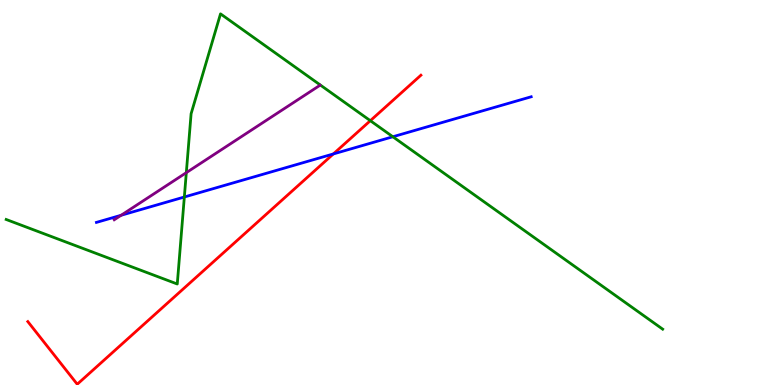[{'lines': ['blue', 'red'], 'intersections': [{'x': 4.3, 'y': 6.0}]}, {'lines': ['green', 'red'], 'intersections': [{'x': 4.78, 'y': 6.87}]}, {'lines': ['purple', 'red'], 'intersections': []}, {'lines': ['blue', 'green'], 'intersections': [{'x': 2.38, 'y': 4.88}, {'x': 5.07, 'y': 6.45}]}, {'lines': ['blue', 'purple'], 'intersections': [{'x': 1.56, 'y': 4.41}]}, {'lines': ['green', 'purple'], 'intersections': [{'x': 2.4, 'y': 5.52}]}]